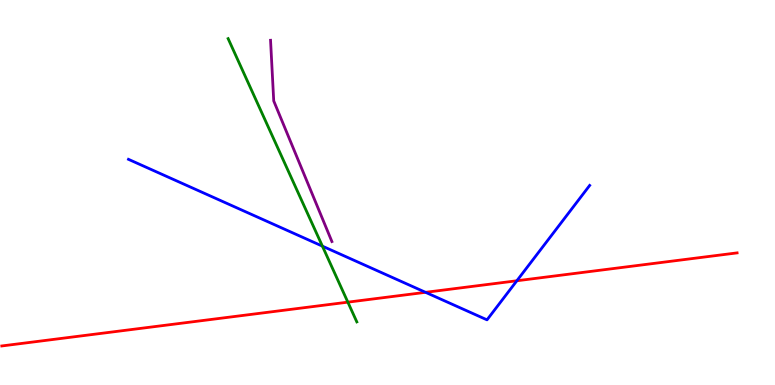[{'lines': ['blue', 'red'], 'intersections': [{'x': 5.49, 'y': 2.41}, {'x': 6.67, 'y': 2.71}]}, {'lines': ['green', 'red'], 'intersections': [{'x': 4.49, 'y': 2.15}]}, {'lines': ['purple', 'red'], 'intersections': []}, {'lines': ['blue', 'green'], 'intersections': [{'x': 4.16, 'y': 3.61}]}, {'lines': ['blue', 'purple'], 'intersections': []}, {'lines': ['green', 'purple'], 'intersections': []}]